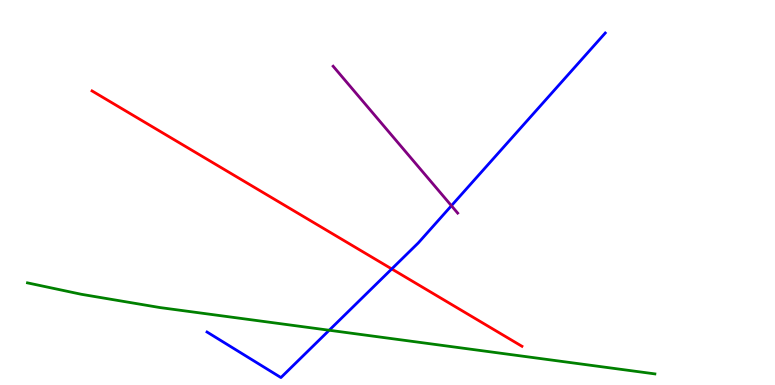[{'lines': ['blue', 'red'], 'intersections': [{'x': 5.05, 'y': 3.01}]}, {'lines': ['green', 'red'], 'intersections': []}, {'lines': ['purple', 'red'], 'intersections': []}, {'lines': ['blue', 'green'], 'intersections': [{'x': 4.25, 'y': 1.42}]}, {'lines': ['blue', 'purple'], 'intersections': [{'x': 5.82, 'y': 4.66}]}, {'lines': ['green', 'purple'], 'intersections': []}]